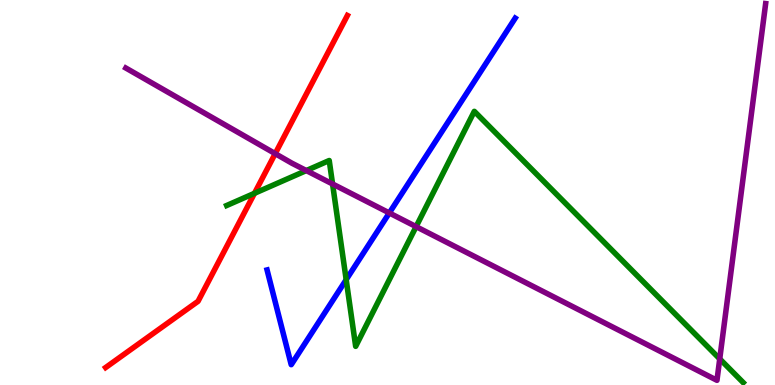[{'lines': ['blue', 'red'], 'intersections': []}, {'lines': ['green', 'red'], 'intersections': [{'x': 3.28, 'y': 4.98}]}, {'lines': ['purple', 'red'], 'intersections': [{'x': 3.55, 'y': 6.01}]}, {'lines': ['blue', 'green'], 'intersections': [{'x': 4.47, 'y': 2.74}]}, {'lines': ['blue', 'purple'], 'intersections': [{'x': 5.02, 'y': 4.47}]}, {'lines': ['green', 'purple'], 'intersections': [{'x': 3.95, 'y': 5.57}, {'x': 4.29, 'y': 5.22}, {'x': 5.37, 'y': 4.11}, {'x': 9.29, 'y': 0.678}]}]